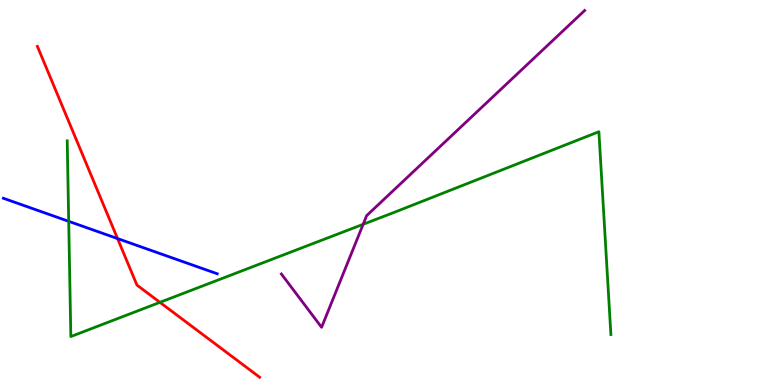[{'lines': ['blue', 'red'], 'intersections': [{'x': 1.52, 'y': 3.8}]}, {'lines': ['green', 'red'], 'intersections': [{'x': 2.06, 'y': 2.15}]}, {'lines': ['purple', 'red'], 'intersections': []}, {'lines': ['blue', 'green'], 'intersections': [{'x': 0.887, 'y': 4.25}]}, {'lines': ['blue', 'purple'], 'intersections': []}, {'lines': ['green', 'purple'], 'intersections': [{'x': 4.69, 'y': 4.17}]}]